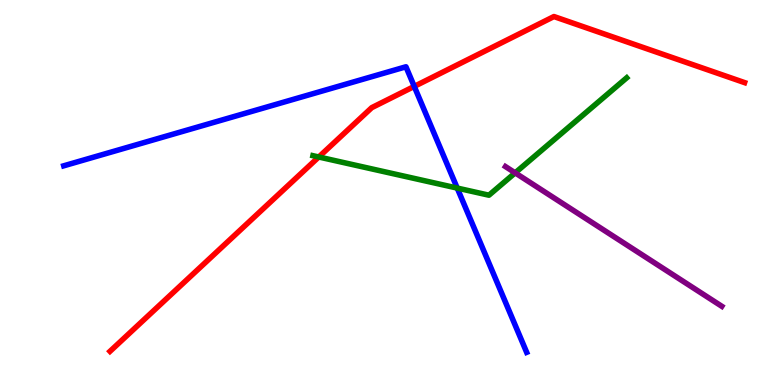[{'lines': ['blue', 'red'], 'intersections': [{'x': 5.35, 'y': 7.76}]}, {'lines': ['green', 'red'], 'intersections': [{'x': 4.11, 'y': 5.92}]}, {'lines': ['purple', 'red'], 'intersections': []}, {'lines': ['blue', 'green'], 'intersections': [{'x': 5.9, 'y': 5.11}]}, {'lines': ['blue', 'purple'], 'intersections': []}, {'lines': ['green', 'purple'], 'intersections': [{'x': 6.65, 'y': 5.51}]}]